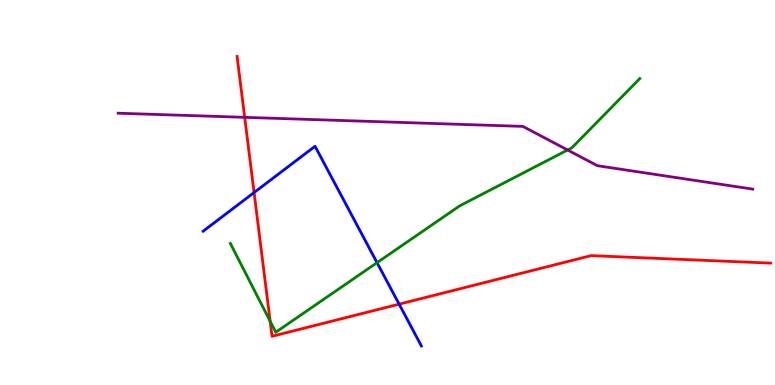[{'lines': ['blue', 'red'], 'intersections': [{'x': 3.28, 'y': 5.0}, {'x': 5.15, 'y': 2.1}]}, {'lines': ['green', 'red'], 'intersections': [{'x': 3.49, 'y': 1.66}]}, {'lines': ['purple', 'red'], 'intersections': [{'x': 3.16, 'y': 6.95}]}, {'lines': ['blue', 'green'], 'intersections': [{'x': 4.86, 'y': 3.18}]}, {'lines': ['blue', 'purple'], 'intersections': []}, {'lines': ['green', 'purple'], 'intersections': [{'x': 7.32, 'y': 6.1}]}]